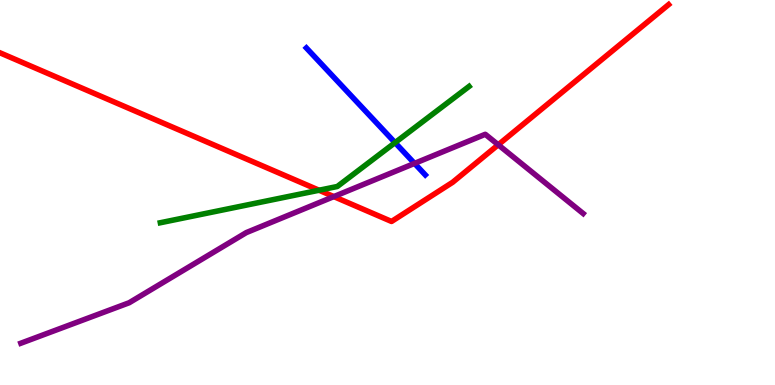[{'lines': ['blue', 'red'], 'intersections': []}, {'lines': ['green', 'red'], 'intersections': [{'x': 4.12, 'y': 5.06}]}, {'lines': ['purple', 'red'], 'intersections': [{'x': 4.31, 'y': 4.89}, {'x': 6.43, 'y': 6.24}]}, {'lines': ['blue', 'green'], 'intersections': [{'x': 5.1, 'y': 6.3}]}, {'lines': ['blue', 'purple'], 'intersections': [{'x': 5.35, 'y': 5.76}]}, {'lines': ['green', 'purple'], 'intersections': []}]